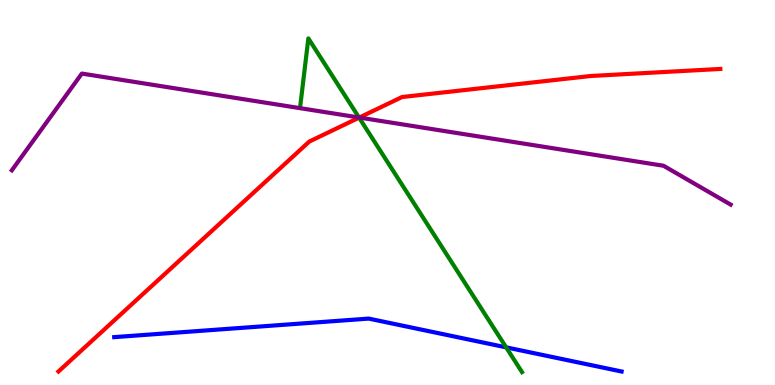[{'lines': ['blue', 'red'], 'intersections': []}, {'lines': ['green', 'red'], 'intersections': [{'x': 4.63, 'y': 6.94}]}, {'lines': ['purple', 'red'], 'intersections': [{'x': 4.64, 'y': 6.95}]}, {'lines': ['blue', 'green'], 'intersections': [{'x': 6.53, 'y': 0.978}]}, {'lines': ['blue', 'purple'], 'intersections': []}, {'lines': ['green', 'purple'], 'intersections': [{'x': 4.63, 'y': 6.95}]}]